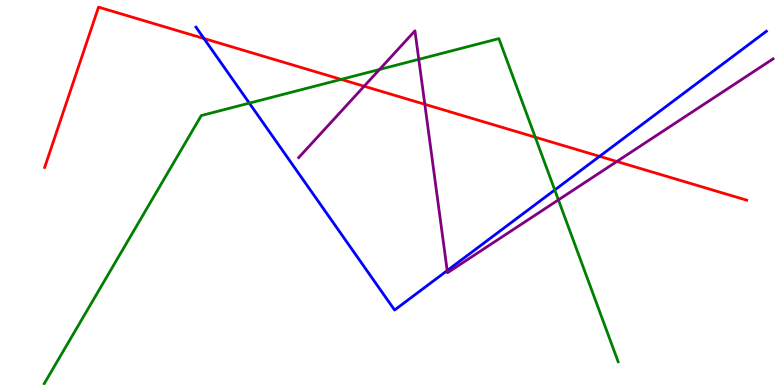[{'lines': ['blue', 'red'], 'intersections': [{'x': 2.63, 'y': 9.0}, {'x': 7.74, 'y': 5.94}]}, {'lines': ['green', 'red'], 'intersections': [{'x': 4.4, 'y': 7.94}, {'x': 6.91, 'y': 6.44}]}, {'lines': ['purple', 'red'], 'intersections': [{'x': 4.7, 'y': 7.76}, {'x': 5.48, 'y': 7.29}, {'x': 7.96, 'y': 5.81}]}, {'lines': ['blue', 'green'], 'intersections': [{'x': 3.22, 'y': 7.32}, {'x': 7.16, 'y': 5.07}]}, {'lines': ['blue', 'purple'], 'intersections': [{'x': 5.77, 'y': 2.97}]}, {'lines': ['green', 'purple'], 'intersections': [{'x': 4.9, 'y': 8.2}, {'x': 5.4, 'y': 8.46}, {'x': 7.21, 'y': 4.81}]}]